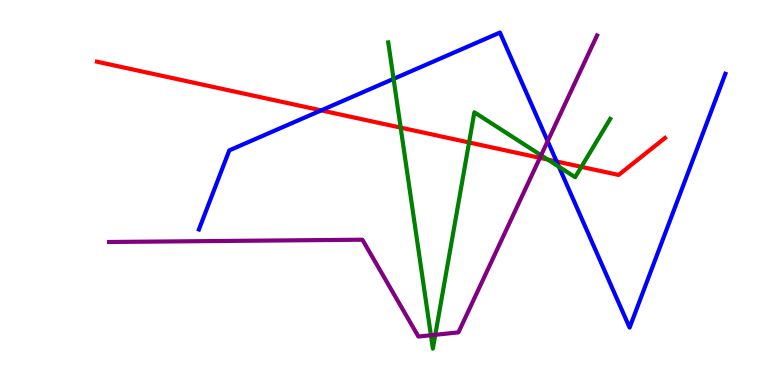[{'lines': ['blue', 'red'], 'intersections': [{'x': 4.14, 'y': 7.13}, {'x': 7.18, 'y': 5.81}]}, {'lines': ['green', 'red'], 'intersections': [{'x': 5.17, 'y': 6.69}, {'x': 6.05, 'y': 6.3}, {'x': 7.07, 'y': 5.86}, {'x': 7.5, 'y': 5.67}]}, {'lines': ['purple', 'red'], 'intersections': [{'x': 6.97, 'y': 5.9}]}, {'lines': ['blue', 'green'], 'intersections': [{'x': 5.08, 'y': 7.95}, {'x': 7.21, 'y': 5.67}]}, {'lines': ['blue', 'purple'], 'intersections': [{'x': 7.07, 'y': 6.33}]}, {'lines': ['green', 'purple'], 'intersections': [{'x': 5.56, 'y': 1.29}, {'x': 5.62, 'y': 1.3}, {'x': 6.98, 'y': 5.97}]}]